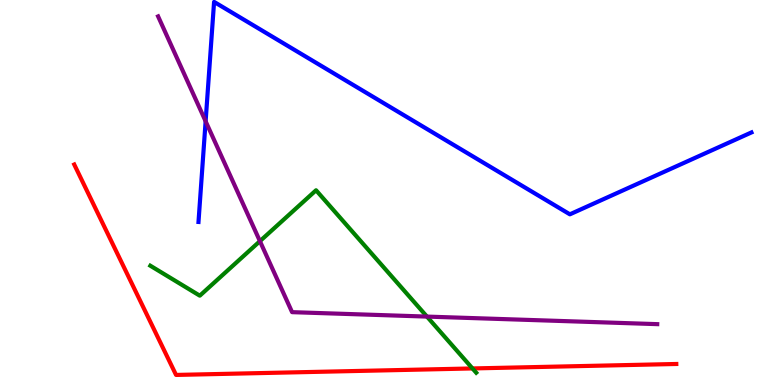[{'lines': ['blue', 'red'], 'intersections': []}, {'lines': ['green', 'red'], 'intersections': [{'x': 6.1, 'y': 0.43}]}, {'lines': ['purple', 'red'], 'intersections': []}, {'lines': ['blue', 'green'], 'intersections': []}, {'lines': ['blue', 'purple'], 'intersections': [{'x': 2.65, 'y': 6.85}]}, {'lines': ['green', 'purple'], 'intersections': [{'x': 3.35, 'y': 3.74}, {'x': 5.51, 'y': 1.78}]}]